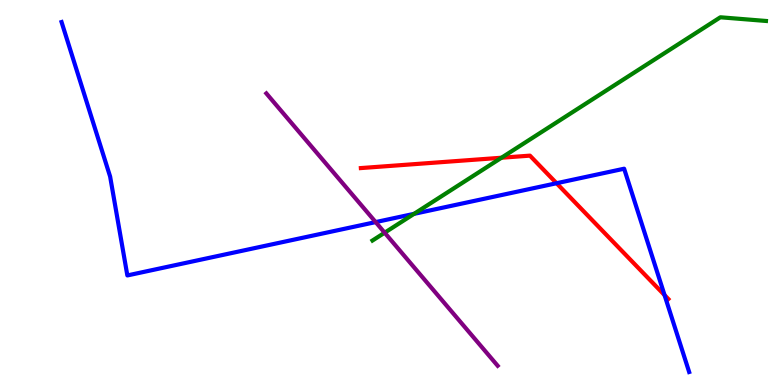[{'lines': ['blue', 'red'], 'intersections': [{'x': 7.18, 'y': 5.24}, {'x': 8.57, 'y': 2.33}]}, {'lines': ['green', 'red'], 'intersections': [{'x': 6.47, 'y': 5.9}]}, {'lines': ['purple', 'red'], 'intersections': []}, {'lines': ['blue', 'green'], 'intersections': [{'x': 5.34, 'y': 4.45}]}, {'lines': ['blue', 'purple'], 'intersections': [{'x': 4.85, 'y': 4.23}]}, {'lines': ['green', 'purple'], 'intersections': [{'x': 4.96, 'y': 3.96}]}]